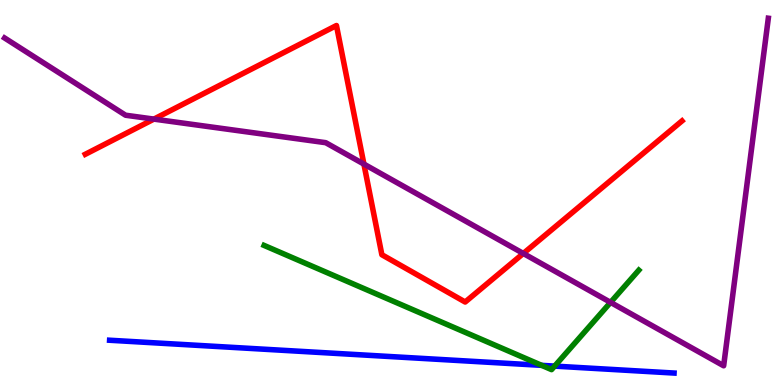[{'lines': ['blue', 'red'], 'intersections': []}, {'lines': ['green', 'red'], 'intersections': []}, {'lines': ['purple', 'red'], 'intersections': [{'x': 1.99, 'y': 6.91}, {'x': 4.7, 'y': 5.74}, {'x': 6.75, 'y': 3.42}]}, {'lines': ['blue', 'green'], 'intersections': [{'x': 6.99, 'y': 0.51}, {'x': 7.16, 'y': 0.491}]}, {'lines': ['blue', 'purple'], 'intersections': []}, {'lines': ['green', 'purple'], 'intersections': [{'x': 7.88, 'y': 2.15}]}]